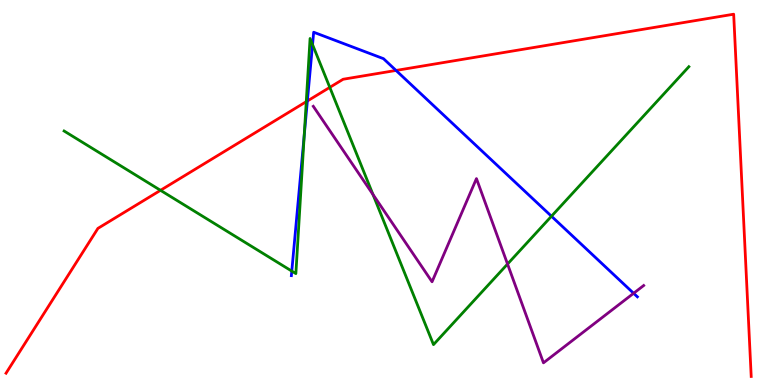[{'lines': ['blue', 'red'], 'intersections': [{'x': 3.97, 'y': 7.38}, {'x': 5.11, 'y': 8.17}]}, {'lines': ['green', 'red'], 'intersections': [{'x': 2.07, 'y': 5.06}, {'x': 3.95, 'y': 7.36}, {'x': 4.26, 'y': 7.73}]}, {'lines': ['purple', 'red'], 'intersections': []}, {'lines': ['blue', 'green'], 'intersections': [{'x': 3.76, 'y': 2.96}, {'x': 3.93, 'y': 6.48}, {'x': 4.03, 'y': 8.84}, {'x': 7.12, 'y': 4.38}]}, {'lines': ['blue', 'purple'], 'intersections': [{'x': 8.18, 'y': 2.38}]}, {'lines': ['green', 'purple'], 'intersections': [{'x': 4.81, 'y': 4.95}, {'x': 6.55, 'y': 3.14}]}]